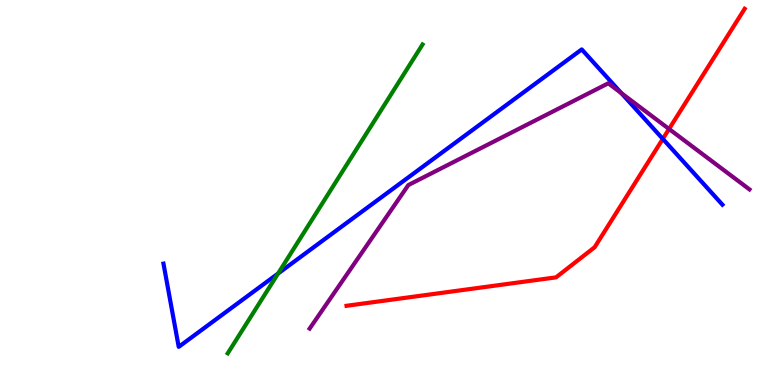[{'lines': ['blue', 'red'], 'intersections': [{'x': 8.55, 'y': 6.39}]}, {'lines': ['green', 'red'], 'intersections': []}, {'lines': ['purple', 'red'], 'intersections': [{'x': 8.63, 'y': 6.65}]}, {'lines': ['blue', 'green'], 'intersections': [{'x': 3.59, 'y': 2.89}]}, {'lines': ['blue', 'purple'], 'intersections': [{'x': 8.02, 'y': 7.58}]}, {'lines': ['green', 'purple'], 'intersections': []}]